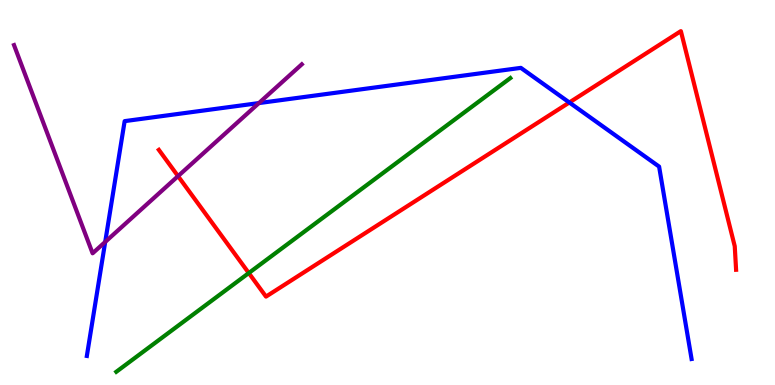[{'lines': ['blue', 'red'], 'intersections': [{'x': 7.35, 'y': 7.34}]}, {'lines': ['green', 'red'], 'intersections': [{'x': 3.21, 'y': 2.91}]}, {'lines': ['purple', 'red'], 'intersections': [{'x': 2.3, 'y': 5.43}]}, {'lines': ['blue', 'green'], 'intersections': []}, {'lines': ['blue', 'purple'], 'intersections': [{'x': 1.36, 'y': 3.72}, {'x': 3.34, 'y': 7.32}]}, {'lines': ['green', 'purple'], 'intersections': []}]